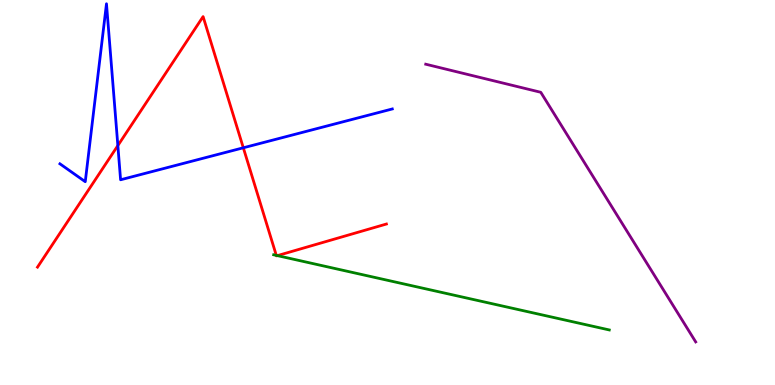[{'lines': ['blue', 'red'], 'intersections': [{'x': 1.52, 'y': 6.22}, {'x': 3.14, 'y': 6.16}]}, {'lines': ['green', 'red'], 'intersections': [{'x': 3.57, 'y': 3.37}, {'x': 3.58, 'y': 3.36}]}, {'lines': ['purple', 'red'], 'intersections': []}, {'lines': ['blue', 'green'], 'intersections': []}, {'lines': ['blue', 'purple'], 'intersections': []}, {'lines': ['green', 'purple'], 'intersections': []}]